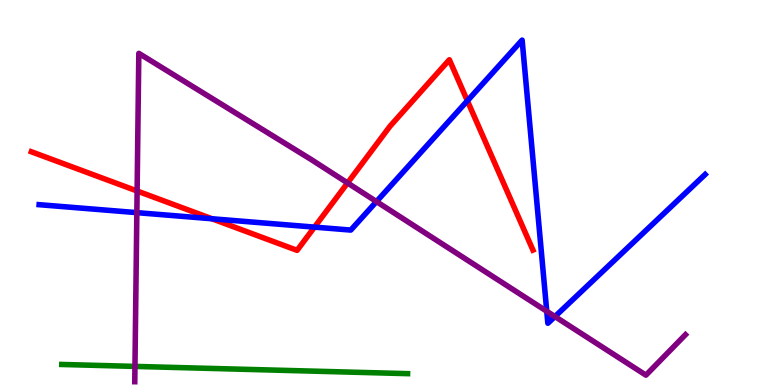[{'lines': ['blue', 'red'], 'intersections': [{'x': 2.73, 'y': 4.32}, {'x': 4.06, 'y': 4.1}, {'x': 6.03, 'y': 7.38}]}, {'lines': ['green', 'red'], 'intersections': []}, {'lines': ['purple', 'red'], 'intersections': [{'x': 1.77, 'y': 5.04}, {'x': 4.48, 'y': 5.25}]}, {'lines': ['blue', 'green'], 'intersections': []}, {'lines': ['blue', 'purple'], 'intersections': [{'x': 1.77, 'y': 4.48}, {'x': 4.86, 'y': 4.76}, {'x': 7.05, 'y': 1.92}, {'x': 7.16, 'y': 1.78}]}, {'lines': ['green', 'purple'], 'intersections': [{'x': 1.74, 'y': 0.483}]}]